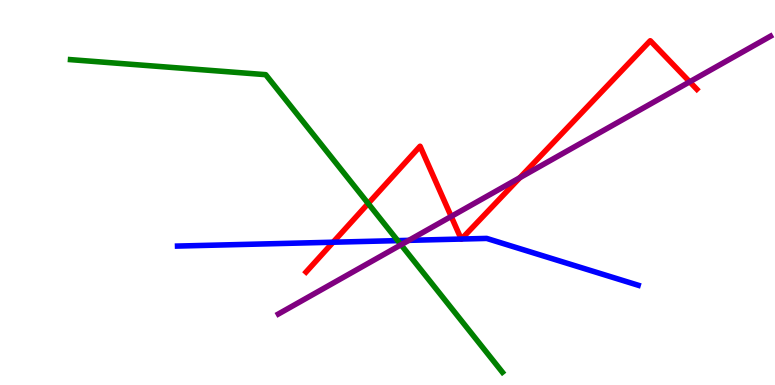[{'lines': ['blue', 'red'], 'intersections': [{'x': 4.3, 'y': 3.71}, {'x': 5.95, 'y': 3.79}, {'x': 5.95, 'y': 3.79}]}, {'lines': ['green', 'red'], 'intersections': [{'x': 4.75, 'y': 4.71}]}, {'lines': ['purple', 'red'], 'intersections': [{'x': 5.82, 'y': 4.38}, {'x': 6.71, 'y': 5.39}, {'x': 8.9, 'y': 7.87}]}, {'lines': ['blue', 'green'], 'intersections': [{'x': 5.13, 'y': 3.75}]}, {'lines': ['blue', 'purple'], 'intersections': [{'x': 5.28, 'y': 3.76}]}, {'lines': ['green', 'purple'], 'intersections': [{'x': 5.17, 'y': 3.64}]}]